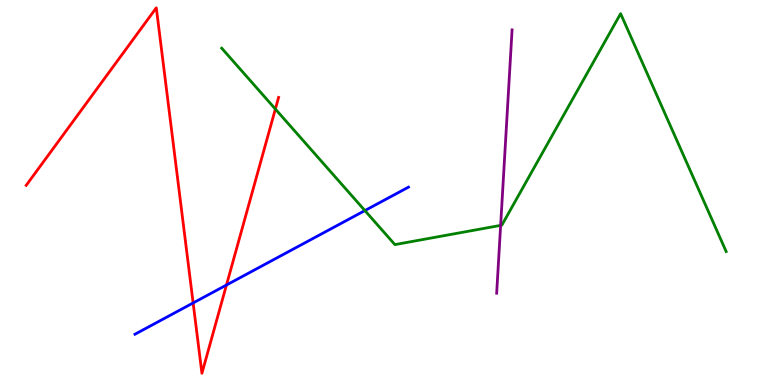[{'lines': ['blue', 'red'], 'intersections': [{'x': 2.49, 'y': 2.13}, {'x': 2.92, 'y': 2.6}]}, {'lines': ['green', 'red'], 'intersections': [{'x': 3.55, 'y': 7.17}]}, {'lines': ['purple', 'red'], 'intersections': []}, {'lines': ['blue', 'green'], 'intersections': [{'x': 4.71, 'y': 4.53}]}, {'lines': ['blue', 'purple'], 'intersections': []}, {'lines': ['green', 'purple'], 'intersections': [{'x': 6.46, 'y': 4.15}]}]